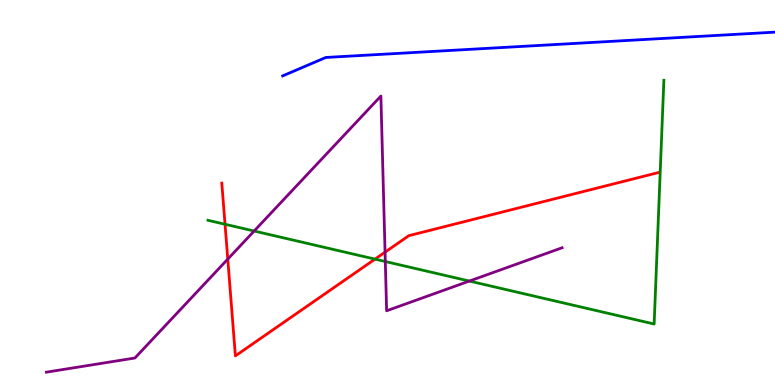[{'lines': ['blue', 'red'], 'intersections': []}, {'lines': ['green', 'red'], 'intersections': [{'x': 2.9, 'y': 4.18}, {'x': 4.84, 'y': 3.27}]}, {'lines': ['purple', 'red'], 'intersections': [{'x': 2.94, 'y': 3.27}, {'x': 4.97, 'y': 3.45}]}, {'lines': ['blue', 'green'], 'intersections': []}, {'lines': ['blue', 'purple'], 'intersections': []}, {'lines': ['green', 'purple'], 'intersections': [{'x': 3.28, 'y': 4.0}, {'x': 4.97, 'y': 3.21}, {'x': 6.06, 'y': 2.7}]}]